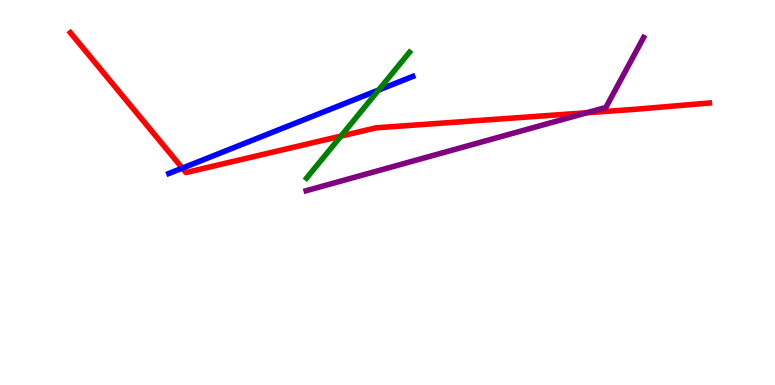[{'lines': ['blue', 'red'], 'intersections': [{'x': 2.35, 'y': 5.63}]}, {'lines': ['green', 'red'], 'intersections': [{'x': 4.4, 'y': 6.47}]}, {'lines': ['purple', 'red'], 'intersections': [{'x': 7.57, 'y': 7.07}]}, {'lines': ['blue', 'green'], 'intersections': [{'x': 4.89, 'y': 7.66}]}, {'lines': ['blue', 'purple'], 'intersections': []}, {'lines': ['green', 'purple'], 'intersections': []}]